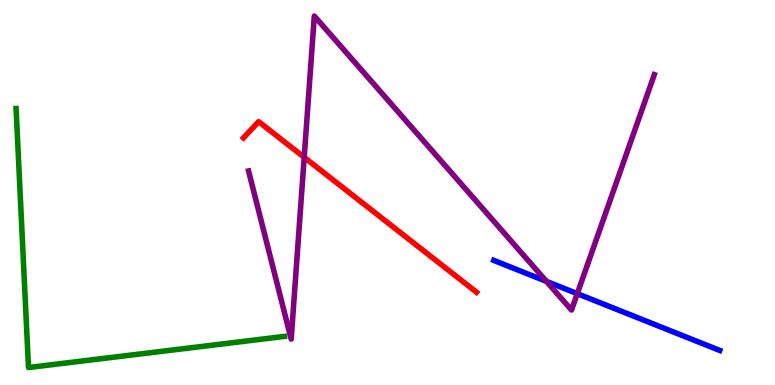[{'lines': ['blue', 'red'], 'intersections': []}, {'lines': ['green', 'red'], 'intersections': []}, {'lines': ['purple', 'red'], 'intersections': [{'x': 3.93, 'y': 5.91}]}, {'lines': ['blue', 'green'], 'intersections': []}, {'lines': ['blue', 'purple'], 'intersections': [{'x': 7.05, 'y': 2.69}, {'x': 7.45, 'y': 2.37}]}, {'lines': ['green', 'purple'], 'intersections': []}]